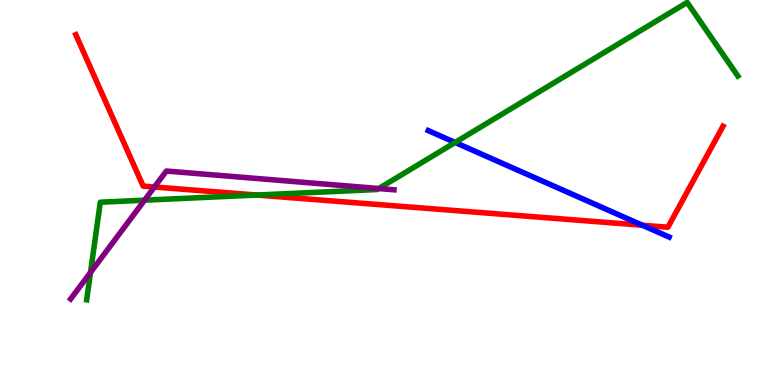[{'lines': ['blue', 'red'], 'intersections': [{'x': 8.29, 'y': 4.15}]}, {'lines': ['green', 'red'], 'intersections': [{'x': 3.31, 'y': 4.93}]}, {'lines': ['purple', 'red'], 'intersections': [{'x': 1.99, 'y': 5.14}]}, {'lines': ['blue', 'green'], 'intersections': [{'x': 5.87, 'y': 6.3}]}, {'lines': ['blue', 'purple'], 'intersections': []}, {'lines': ['green', 'purple'], 'intersections': [{'x': 1.17, 'y': 2.92}, {'x': 1.87, 'y': 4.8}, {'x': 4.89, 'y': 5.1}]}]